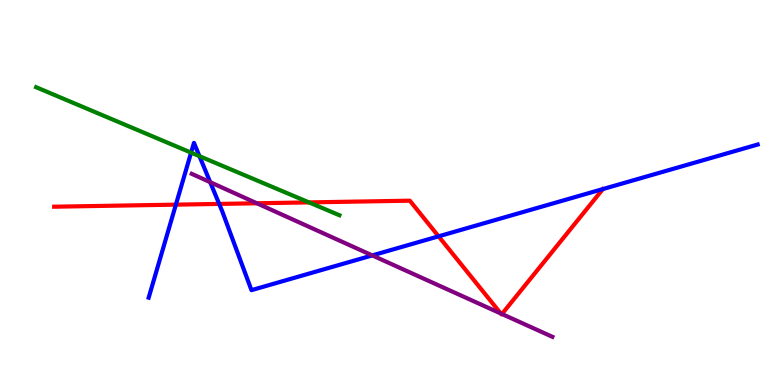[{'lines': ['blue', 'red'], 'intersections': [{'x': 2.27, 'y': 4.68}, {'x': 2.83, 'y': 4.7}, {'x': 5.66, 'y': 3.86}]}, {'lines': ['green', 'red'], 'intersections': [{'x': 3.99, 'y': 4.74}]}, {'lines': ['purple', 'red'], 'intersections': [{'x': 3.31, 'y': 4.72}, {'x': 6.46, 'y': 1.86}, {'x': 6.48, 'y': 1.84}]}, {'lines': ['blue', 'green'], 'intersections': [{'x': 2.47, 'y': 6.04}, {'x': 2.57, 'y': 5.94}]}, {'lines': ['blue', 'purple'], 'intersections': [{'x': 2.71, 'y': 5.27}, {'x': 4.8, 'y': 3.37}]}, {'lines': ['green', 'purple'], 'intersections': []}]